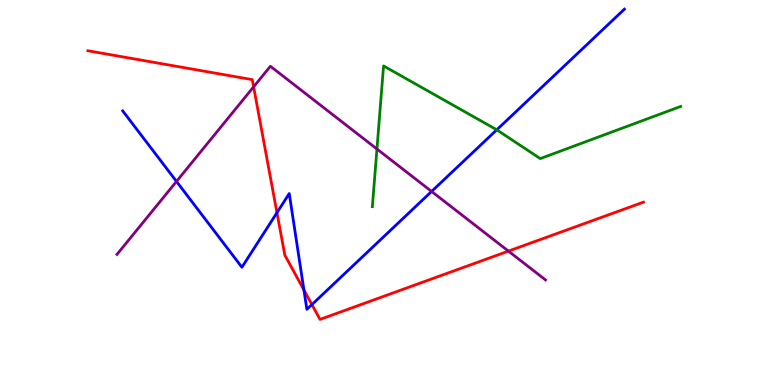[{'lines': ['blue', 'red'], 'intersections': [{'x': 3.57, 'y': 4.48}, {'x': 3.92, 'y': 2.47}, {'x': 4.02, 'y': 2.09}]}, {'lines': ['green', 'red'], 'intersections': []}, {'lines': ['purple', 'red'], 'intersections': [{'x': 3.27, 'y': 7.74}, {'x': 6.56, 'y': 3.48}]}, {'lines': ['blue', 'green'], 'intersections': [{'x': 6.41, 'y': 6.63}]}, {'lines': ['blue', 'purple'], 'intersections': [{'x': 2.28, 'y': 5.29}, {'x': 5.57, 'y': 5.03}]}, {'lines': ['green', 'purple'], 'intersections': [{'x': 4.86, 'y': 6.13}]}]